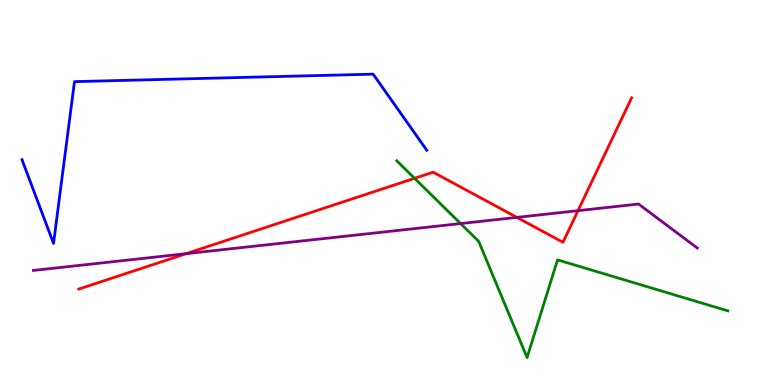[{'lines': ['blue', 'red'], 'intersections': []}, {'lines': ['green', 'red'], 'intersections': [{'x': 5.35, 'y': 5.37}]}, {'lines': ['purple', 'red'], 'intersections': [{'x': 2.4, 'y': 3.41}, {'x': 6.67, 'y': 4.35}, {'x': 7.46, 'y': 4.53}]}, {'lines': ['blue', 'green'], 'intersections': []}, {'lines': ['blue', 'purple'], 'intersections': []}, {'lines': ['green', 'purple'], 'intersections': [{'x': 5.94, 'y': 4.19}]}]